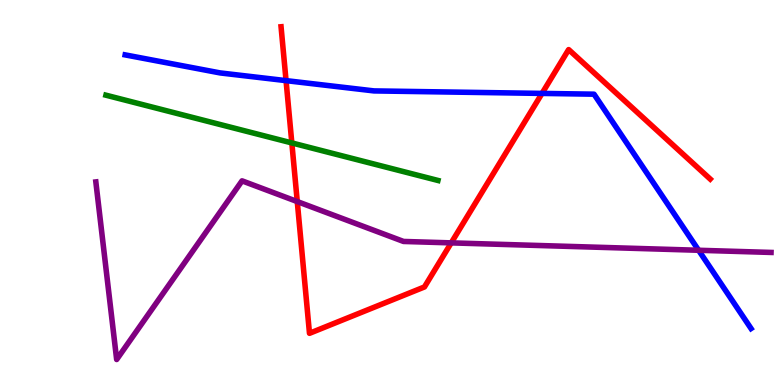[{'lines': ['blue', 'red'], 'intersections': [{'x': 3.69, 'y': 7.91}, {'x': 6.99, 'y': 7.57}]}, {'lines': ['green', 'red'], 'intersections': [{'x': 3.77, 'y': 6.29}]}, {'lines': ['purple', 'red'], 'intersections': [{'x': 3.84, 'y': 4.76}, {'x': 5.82, 'y': 3.69}]}, {'lines': ['blue', 'green'], 'intersections': []}, {'lines': ['blue', 'purple'], 'intersections': [{'x': 9.01, 'y': 3.5}]}, {'lines': ['green', 'purple'], 'intersections': []}]